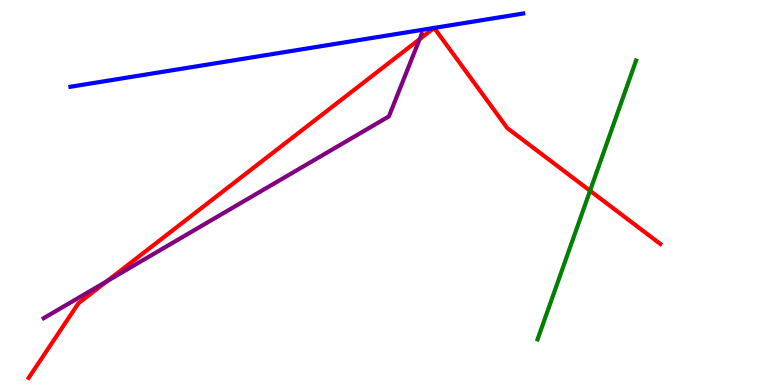[{'lines': ['blue', 'red'], 'intersections': [{'x': 5.6, 'y': 9.27}, {'x': 5.6, 'y': 9.28}]}, {'lines': ['green', 'red'], 'intersections': [{'x': 7.61, 'y': 5.05}]}, {'lines': ['purple', 'red'], 'intersections': [{'x': 1.38, 'y': 2.7}, {'x': 5.41, 'y': 8.98}]}, {'lines': ['blue', 'green'], 'intersections': []}, {'lines': ['blue', 'purple'], 'intersections': []}, {'lines': ['green', 'purple'], 'intersections': []}]